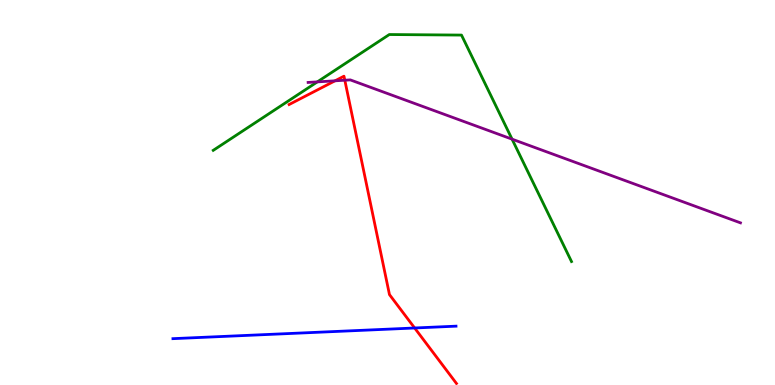[{'lines': ['blue', 'red'], 'intersections': [{'x': 5.35, 'y': 1.48}]}, {'lines': ['green', 'red'], 'intersections': []}, {'lines': ['purple', 'red'], 'intersections': [{'x': 4.32, 'y': 7.9}, {'x': 4.45, 'y': 7.92}]}, {'lines': ['blue', 'green'], 'intersections': []}, {'lines': ['blue', 'purple'], 'intersections': []}, {'lines': ['green', 'purple'], 'intersections': [{'x': 4.09, 'y': 7.87}, {'x': 6.61, 'y': 6.39}]}]